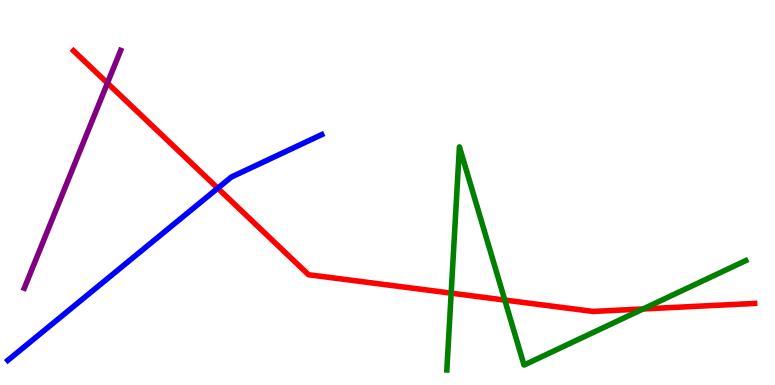[{'lines': ['blue', 'red'], 'intersections': [{'x': 2.81, 'y': 5.11}]}, {'lines': ['green', 'red'], 'intersections': [{'x': 5.82, 'y': 2.39}, {'x': 6.51, 'y': 2.21}, {'x': 8.3, 'y': 1.98}]}, {'lines': ['purple', 'red'], 'intersections': [{'x': 1.39, 'y': 7.84}]}, {'lines': ['blue', 'green'], 'intersections': []}, {'lines': ['blue', 'purple'], 'intersections': []}, {'lines': ['green', 'purple'], 'intersections': []}]